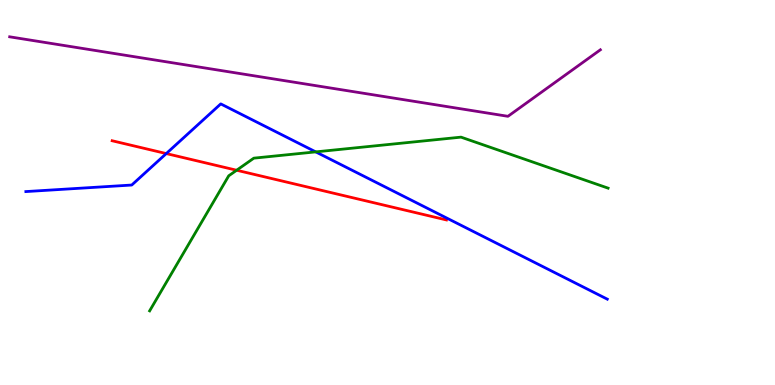[{'lines': ['blue', 'red'], 'intersections': [{'x': 2.15, 'y': 6.01}]}, {'lines': ['green', 'red'], 'intersections': [{'x': 3.05, 'y': 5.58}]}, {'lines': ['purple', 'red'], 'intersections': []}, {'lines': ['blue', 'green'], 'intersections': [{'x': 4.07, 'y': 6.06}]}, {'lines': ['blue', 'purple'], 'intersections': []}, {'lines': ['green', 'purple'], 'intersections': []}]